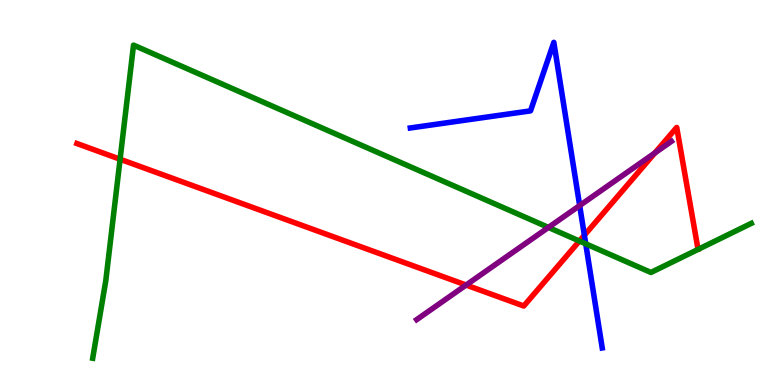[{'lines': ['blue', 'red'], 'intersections': [{'x': 7.54, 'y': 3.89}]}, {'lines': ['green', 'red'], 'intersections': [{'x': 1.55, 'y': 5.86}, {'x': 7.48, 'y': 3.74}]}, {'lines': ['purple', 'red'], 'intersections': [{'x': 6.01, 'y': 2.6}, {'x': 8.45, 'y': 6.03}]}, {'lines': ['blue', 'green'], 'intersections': [{'x': 7.56, 'y': 3.67}]}, {'lines': ['blue', 'purple'], 'intersections': [{'x': 7.48, 'y': 4.66}]}, {'lines': ['green', 'purple'], 'intersections': [{'x': 7.08, 'y': 4.09}]}]